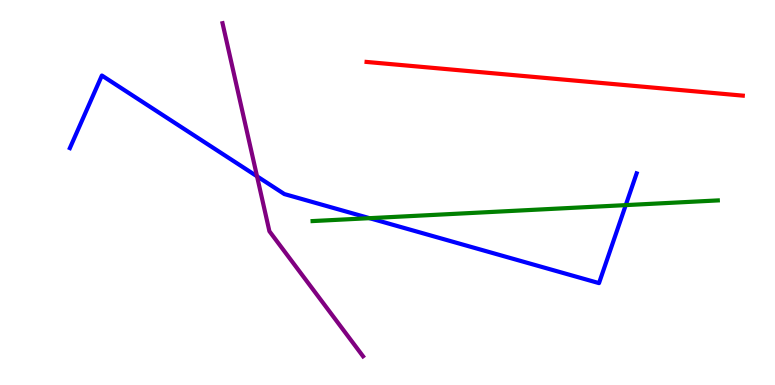[{'lines': ['blue', 'red'], 'intersections': []}, {'lines': ['green', 'red'], 'intersections': []}, {'lines': ['purple', 'red'], 'intersections': []}, {'lines': ['blue', 'green'], 'intersections': [{'x': 4.77, 'y': 4.33}, {'x': 8.07, 'y': 4.67}]}, {'lines': ['blue', 'purple'], 'intersections': [{'x': 3.32, 'y': 5.42}]}, {'lines': ['green', 'purple'], 'intersections': []}]